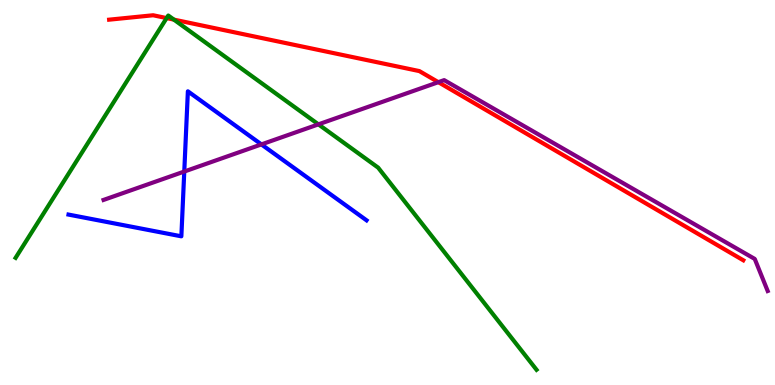[{'lines': ['blue', 'red'], 'intersections': []}, {'lines': ['green', 'red'], 'intersections': [{'x': 2.15, 'y': 9.53}, {'x': 2.24, 'y': 9.49}]}, {'lines': ['purple', 'red'], 'intersections': [{'x': 5.66, 'y': 7.87}]}, {'lines': ['blue', 'green'], 'intersections': []}, {'lines': ['blue', 'purple'], 'intersections': [{'x': 2.38, 'y': 5.54}, {'x': 3.37, 'y': 6.25}]}, {'lines': ['green', 'purple'], 'intersections': [{'x': 4.11, 'y': 6.77}]}]